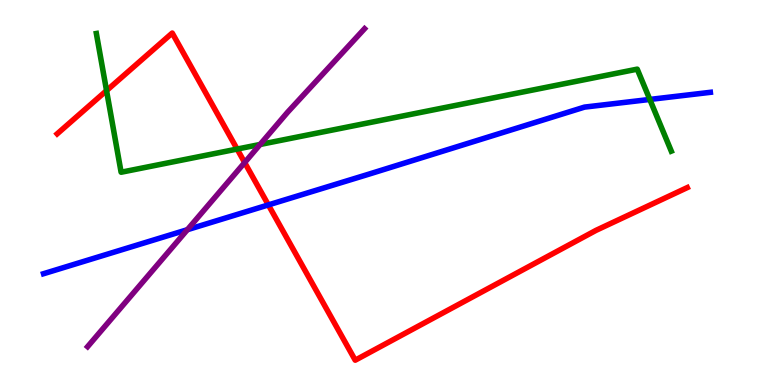[{'lines': ['blue', 'red'], 'intersections': [{'x': 3.46, 'y': 4.68}]}, {'lines': ['green', 'red'], 'intersections': [{'x': 1.37, 'y': 7.65}, {'x': 3.06, 'y': 6.13}]}, {'lines': ['purple', 'red'], 'intersections': [{'x': 3.16, 'y': 5.78}]}, {'lines': ['blue', 'green'], 'intersections': [{'x': 8.38, 'y': 7.42}]}, {'lines': ['blue', 'purple'], 'intersections': [{'x': 2.42, 'y': 4.03}]}, {'lines': ['green', 'purple'], 'intersections': [{'x': 3.36, 'y': 6.25}]}]